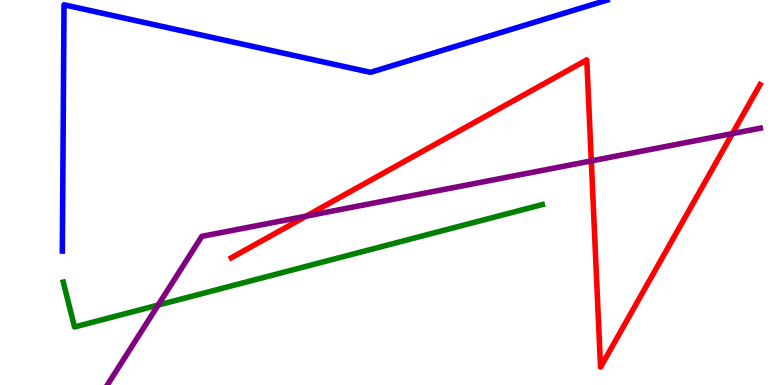[{'lines': ['blue', 'red'], 'intersections': []}, {'lines': ['green', 'red'], 'intersections': []}, {'lines': ['purple', 'red'], 'intersections': [{'x': 3.95, 'y': 4.39}, {'x': 7.63, 'y': 5.82}, {'x': 9.45, 'y': 6.53}]}, {'lines': ['blue', 'green'], 'intersections': []}, {'lines': ['blue', 'purple'], 'intersections': []}, {'lines': ['green', 'purple'], 'intersections': [{'x': 2.04, 'y': 2.08}]}]